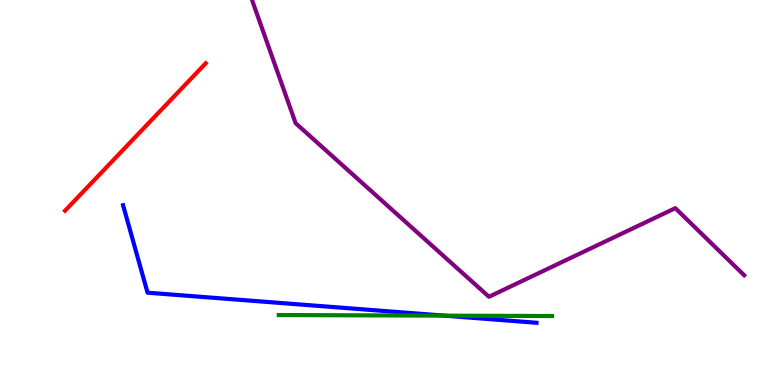[{'lines': ['blue', 'red'], 'intersections': []}, {'lines': ['green', 'red'], 'intersections': []}, {'lines': ['purple', 'red'], 'intersections': []}, {'lines': ['blue', 'green'], 'intersections': [{'x': 5.73, 'y': 1.8}]}, {'lines': ['blue', 'purple'], 'intersections': []}, {'lines': ['green', 'purple'], 'intersections': []}]